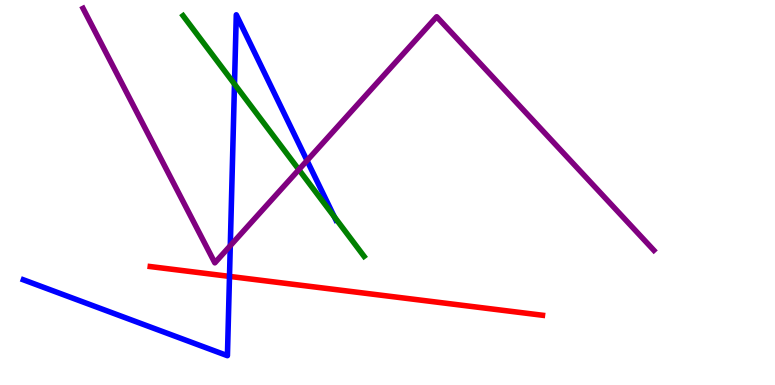[{'lines': ['blue', 'red'], 'intersections': [{'x': 2.96, 'y': 2.82}]}, {'lines': ['green', 'red'], 'intersections': []}, {'lines': ['purple', 'red'], 'intersections': []}, {'lines': ['blue', 'green'], 'intersections': [{'x': 3.03, 'y': 7.82}, {'x': 4.31, 'y': 4.37}]}, {'lines': ['blue', 'purple'], 'intersections': [{'x': 2.97, 'y': 3.62}, {'x': 3.96, 'y': 5.83}]}, {'lines': ['green', 'purple'], 'intersections': [{'x': 3.86, 'y': 5.59}]}]